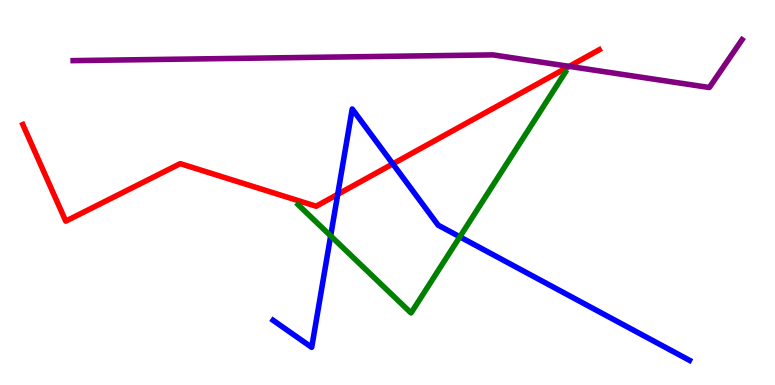[{'lines': ['blue', 'red'], 'intersections': [{'x': 4.36, 'y': 4.95}, {'x': 5.07, 'y': 5.74}]}, {'lines': ['green', 'red'], 'intersections': []}, {'lines': ['purple', 'red'], 'intersections': [{'x': 7.34, 'y': 8.28}]}, {'lines': ['blue', 'green'], 'intersections': [{'x': 4.27, 'y': 3.87}, {'x': 5.93, 'y': 3.85}]}, {'lines': ['blue', 'purple'], 'intersections': []}, {'lines': ['green', 'purple'], 'intersections': []}]